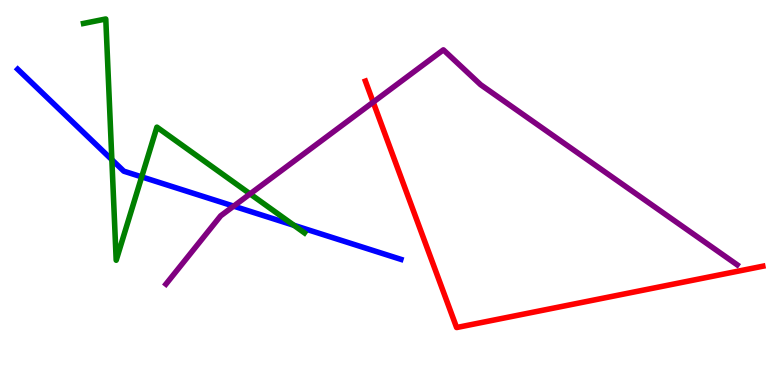[{'lines': ['blue', 'red'], 'intersections': []}, {'lines': ['green', 'red'], 'intersections': []}, {'lines': ['purple', 'red'], 'intersections': [{'x': 4.82, 'y': 7.35}]}, {'lines': ['blue', 'green'], 'intersections': [{'x': 1.44, 'y': 5.85}, {'x': 1.83, 'y': 5.41}, {'x': 3.79, 'y': 4.15}]}, {'lines': ['blue', 'purple'], 'intersections': [{'x': 3.02, 'y': 4.65}]}, {'lines': ['green', 'purple'], 'intersections': [{'x': 3.23, 'y': 4.96}]}]